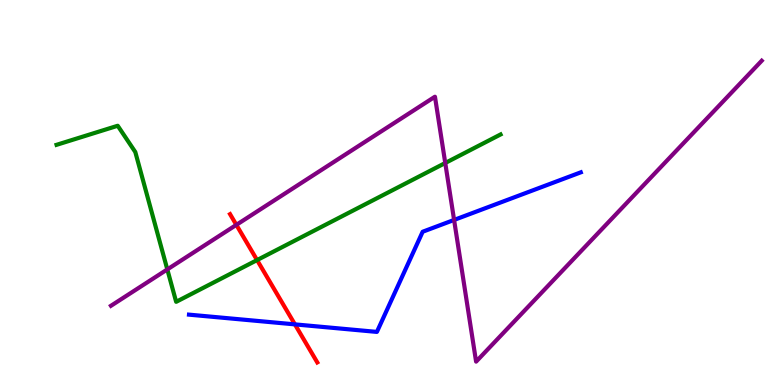[{'lines': ['blue', 'red'], 'intersections': [{'x': 3.81, 'y': 1.57}]}, {'lines': ['green', 'red'], 'intersections': [{'x': 3.32, 'y': 3.24}]}, {'lines': ['purple', 'red'], 'intersections': [{'x': 3.05, 'y': 4.16}]}, {'lines': ['blue', 'green'], 'intersections': []}, {'lines': ['blue', 'purple'], 'intersections': [{'x': 5.86, 'y': 4.29}]}, {'lines': ['green', 'purple'], 'intersections': [{'x': 2.16, 'y': 3.0}, {'x': 5.75, 'y': 5.77}]}]